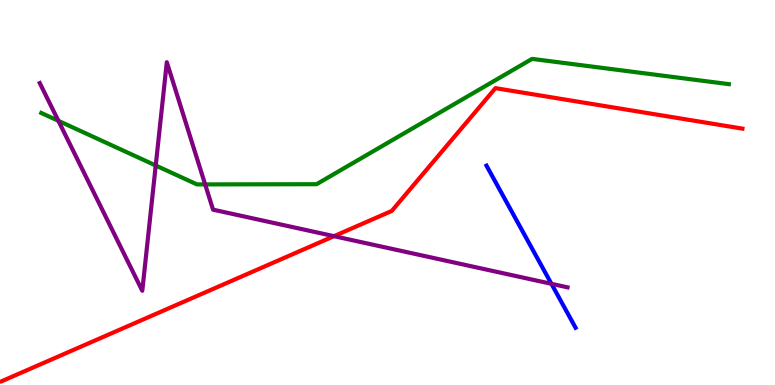[{'lines': ['blue', 'red'], 'intersections': []}, {'lines': ['green', 'red'], 'intersections': []}, {'lines': ['purple', 'red'], 'intersections': [{'x': 4.31, 'y': 3.87}]}, {'lines': ['blue', 'green'], 'intersections': []}, {'lines': ['blue', 'purple'], 'intersections': [{'x': 7.12, 'y': 2.63}]}, {'lines': ['green', 'purple'], 'intersections': [{'x': 0.754, 'y': 6.86}, {'x': 2.01, 'y': 5.7}, {'x': 2.65, 'y': 5.21}]}]